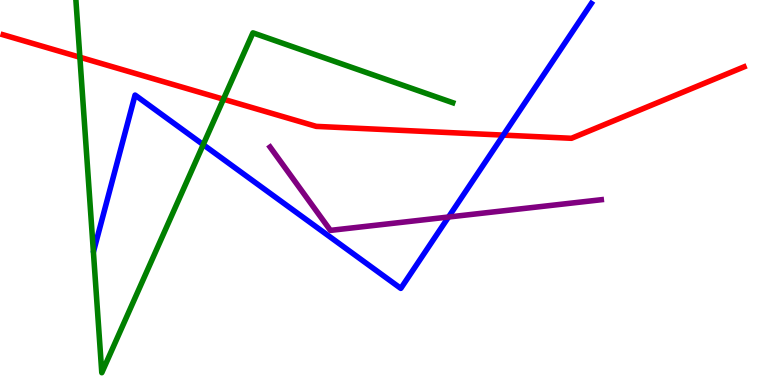[{'lines': ['blue', 'red'], 'intersections': [{'x': 6.49, 'y': 6.49}]}, {'lines': ['green', 'red'], 'intersections': [{'x': 1.03, 'y': 8.51}, {'x': 2.88, 'y': 7.42}]}, {'lines': ['purple', 'red'], 'intersections': []}, {'lines': ['blue', 'green'], 'intersections': [{'x': 2.62, 'y': 6.24}]}, {'lines': ['blue', 'purple'], 'intersections': [{'x': 5.79, 'y': 4.36}]}, {'lines': ['green', 'purple'], 'intersections': []}]